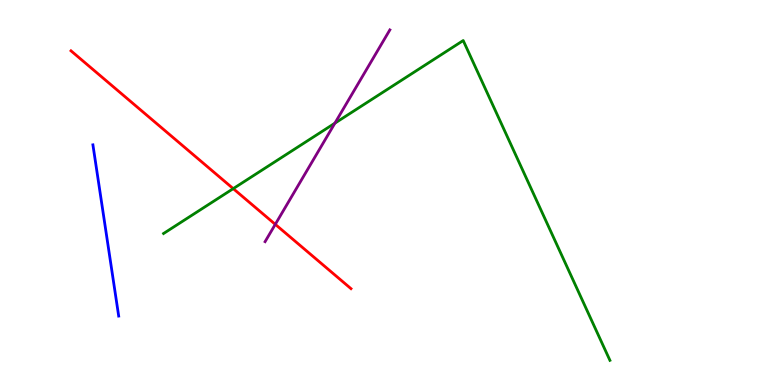[{'lines': ['blue', 'red'], 'intersections': []}, {'lines': ['green', 'red'], 'intersections': [{'x': 3.01, 'y': 5.1}]}, {'lines': ['purple', 'red'], 'intersections': [{'x': 3.55, 'y': 4.17}]}, {'lines': ['blue', 'green'], 'intersections': []}, {'lines': ['blue', 'purple'], 'intersections': []}, {'lines': ['green', 'purple'], 'intersections': [{'x': 4.32, 'y': 6.8}]}]